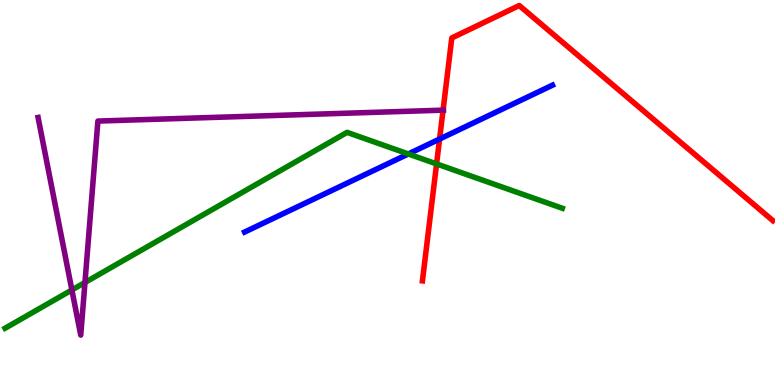[{'lines': ['blue', 'red'], 'intersections': [{'x': 5.67, 'y': 6.39}]}, {'lines': ['green', 'red'], 'intersections': [{'x': 5.63, 'y': 5.74}]}, {'lines': ['purple', 'red'], 'intersections': [{'x': 5.72, 'y': 7.14}]}, {'lines': ['blue', 'green'], 'intersections': [{'x': 5.27, 'y': 6.0}]}, {'lines': ['blue', 'purple'], 'intersections': []}, {'lines': ['green', 'purple'], 'intersections': [{'x': 0.928, 'y': 2.47}, {'x': 1.1, 'y': 2.66}]}]